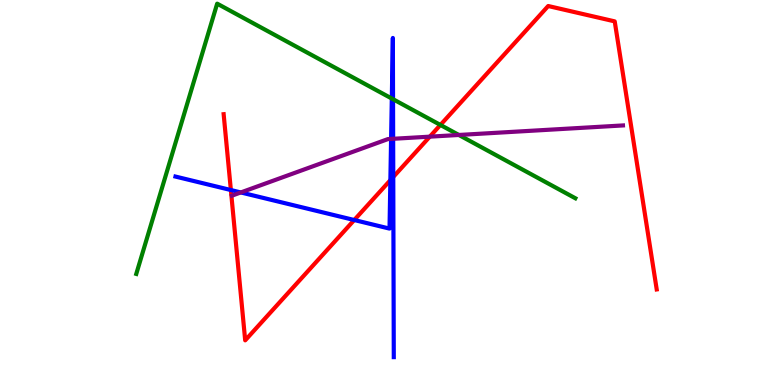[{'lines': ['blue', 'red'], 'intersections': [{'x': 2.98, 'y': 5.06}, {'x': 4.57, 'y': 4.29}, {'x': 5.04, 'y': 5.32}, {'x': 5.07, 'y': 5.4}]}, {'lines': ['green', 'red'], 'intersections': [{'x': 5.68, 'y': 6.75}]}, {'lines': ['purple', 'red'], 'intersections': [{'x': 5.55, 'y': 6.45}]}, {'lines': ['blue', 'green'], 'intersections': [{'x': 5.06, 'y': 7.44}, {'x': 5.07, 'y': 7.42}]}, {'lines': ['blue', 'purple'], 'intersections': [{'x': 3.11, 'y': 5.0}, {'x': 5.05, 'y': 6.39}, {'x': 5.07, 'y': 6.4}]}, {'lines': ['green', 'purple'], 'intersections': [{'x': 5.92, 'y': 6.49}]}]